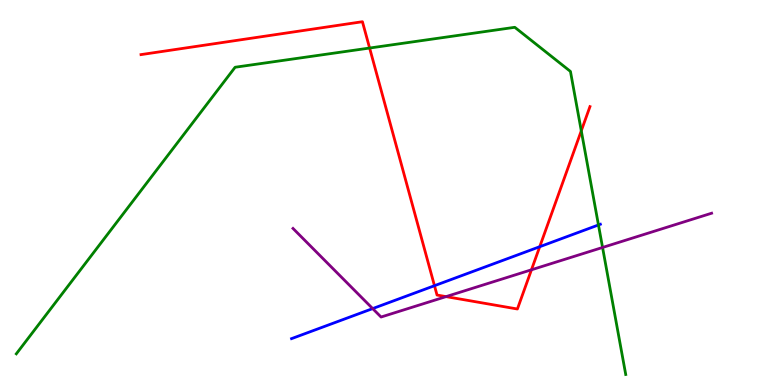[{'lines': ['blue', 'red'], 'intersections': [{'x': 5.61, 'y': 2.58}, {'x': 6.96, 'y': 3.59}]}, {'lines': ['green', 'red'], 'intersections': [{'x': 4.77, 'y': 8.75}, {'x': 7.5, 'y': 6.6}]}, {'lines': ['purple', 'red'], 'intersections': [{'x': 5.76, 'y': 2.3}, {'x': 6.86, 'y': 2.99}]}, {'lines': ['blue', 'green'], 'intersections': [{'x': 7.72, 'y': 4.16}]}, {'lines': ['blue', 'purple'], 'intersections': [{'x': 4.81, 'y': 1.98}]}, {'lines': ['green', 'purple'], 'intersections': [{'x': 7.77, 'y': 3.57}]}]